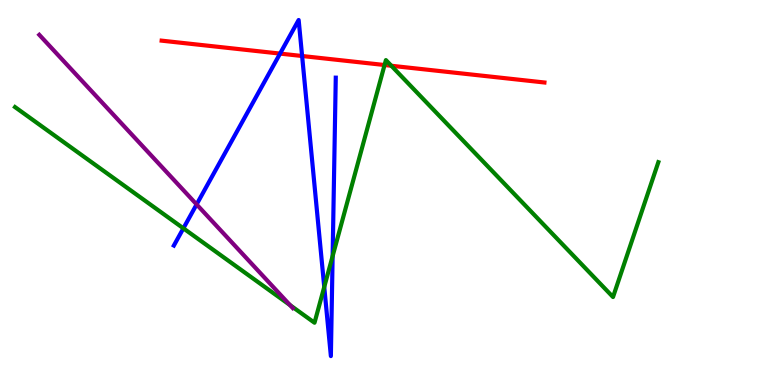[{'lines': ['blue', 'red'], 'intersections': [{'x': 3.61, 'y': 8.61}, {'x': 3.9, 'y': 8.55}]}, {'lines': ['green', 'red'], 'intersections': [{'x': 4.96, 'y': 8.31}, {'x': 5.05, 'y': 8.29}]}, {'lines': ['purple', 'red'], 'intersections': []}, {'lines': ['blue', 'green'], 'intersections': [{'x': 2.37, 'y': 4.07}, {'x': 4.18, 'y': 2.55}, {'x': 4.29, 'y': 3.35}]}, {'lines': ['blue', 'purple'], 'intersections': [{'x': 2.54, 'y': 4.69}]}, {'lines': ['green', 'purple'], 'intersections': [{'x': 3.74, 'y': 2.07}]}]